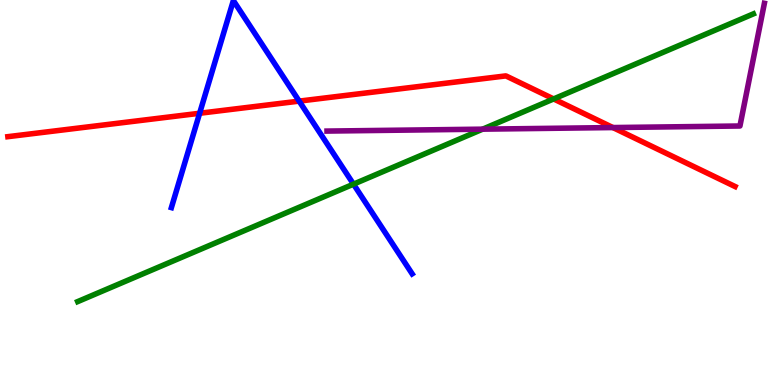[{'lines': ['blue', 'red'], 'intersections': [{'x': 2.58, 'y': 7.06}, {'x': 3.86, 'y': 7.37}]}, {'lines': ['green', 'red'], 'intersections': [{'x': 7.14, 'y': 7.43}]}, {'lines': ['purple', 'red'], 'intersections': [{'x': 7.91, 'y': 6.69}]}, {'lines': ['blue', 'green'], 'intersections': [{'x': 4.56, 'y': 5.22}]}, {'lines': ['blue', 'purple'], 'intersections': []}, {'lines': ['green', 'purple'], 'intersections': [{'x': 6.23, 'y': 6.65}]}]